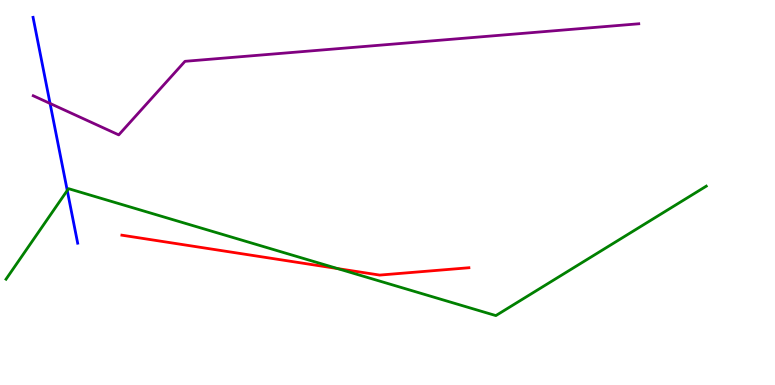[{'lines': ['blue', 'red'], 'intersections': []}, {'lines': ['green', 'red'], 'intersections': [{'x': 4.36, 'y': 3.02}]}, {'lines': ['purple', 'red'], 'intersections': []}, {'lines': ['blue', 'green'], 'intersections': [{'x': 0.868, 'y': 5.05}]}, {'lines': ['blue', 'purple'], 'intersections': [{'x': 0.646, 'y': 7.31}]}, {'lines': ['green', 'purple'], 'intersections': []}]